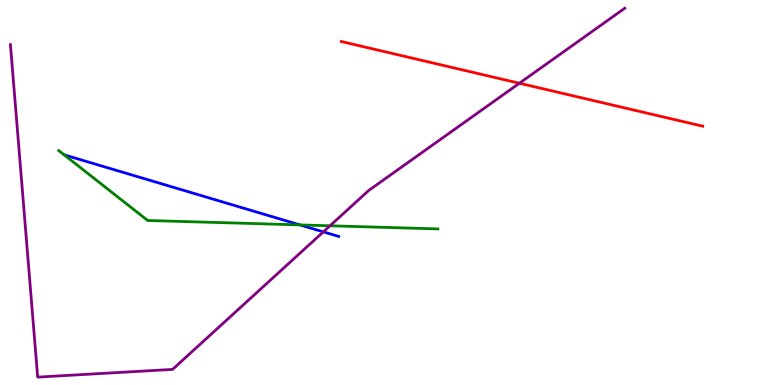[{'lines': ['blue', 'red'], 'intersections': []}, {'lines': ['green', 'red'], 'intersections': []}, {'lines': ['purple', 'red'], 'intersections': [{'x': 6.7, 'y': 7.84}]}, {'lines': ['blue', 'green'], 'intersections': [{'x': 3.87, 'y': 4.16}]}, {'lines': ['blue', 'purple'], 'intersections': [{'x': 4.17, 'y': 3.98}]}, {'lines': ['green', 'purple'], 'intersections': [{'x': 4.26, 'y': 4.14}]}]